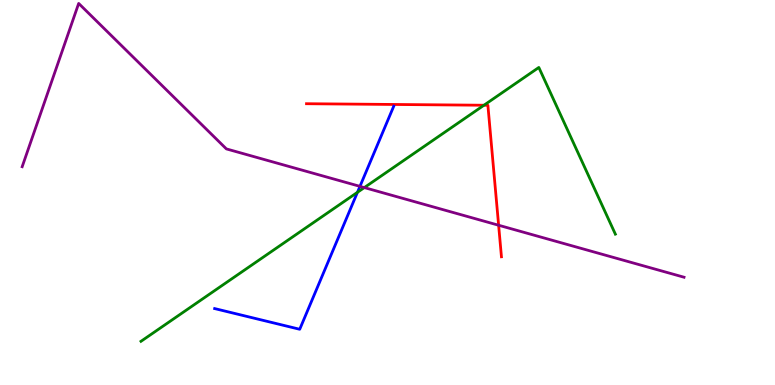[{'lines': ['blue', 'red'], 'intersections': []}, {'lines': ['green', 'red'], 'intersections': [{'x': 6.24, 'y': 7.27}]}, {'lines': ['purple', 'red'], 'intersections': [{'x': 6.43, 'y': 4.15}]}, {'lines': ['blue', 'green'], 'intersections': [{'x': 4.61, 'y': 5.0}]}, {'lines': ['blue', 'purple'], 'intersections': [{'x': 4.64, 'y': 5.16}]}, {'lines': ['green', 'purple'], 'intersections': [{'x': 4.7, 'y': 5.13}]}]